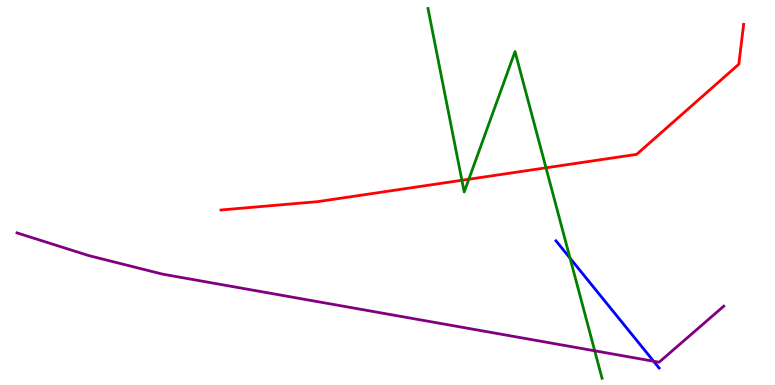[{'lines': ['blue', 'red'], 'intersections': []}, {'lines': ['green', 'red'], 'intersections': [{'x': 5.96, 'y': 5.32}, {'x': 6.05, 'y': 5.34}, {'x': 7.05, 'y': 5.64}]}, {'lines': ['purple', 'red'], 'intersections': []}, {'lines': ['blue', 'green'], 'intersections': [{'x': 7.36, 'y': 3.29}]}, {'lines': ['blue', 'purple'], 'intersections': [{'x': 8.43, 'y': 0.617}]}, {'lines': ['green', 'purple'], 'intersections': [{'x': 7.67, 'y': 0.888}]}]